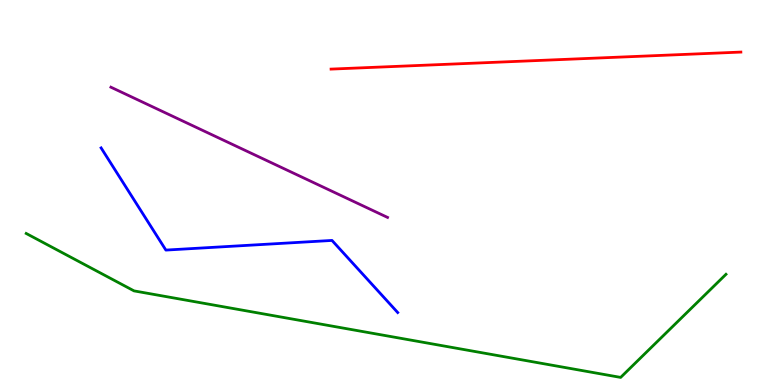[{'lines': ['blue', 'red'], 'intersections': []}, {'lines': ['green', 'red'], 'intersections': []}, {'lines': ['purple', 'red'], 'intersections': []}, {'lines': ['blue', 'green'], 'intersections': []}, {'lines': ['blue', 'purple'], 'intersections': []}, {'lines': ['green', 'purple'], 'intersections': []}]